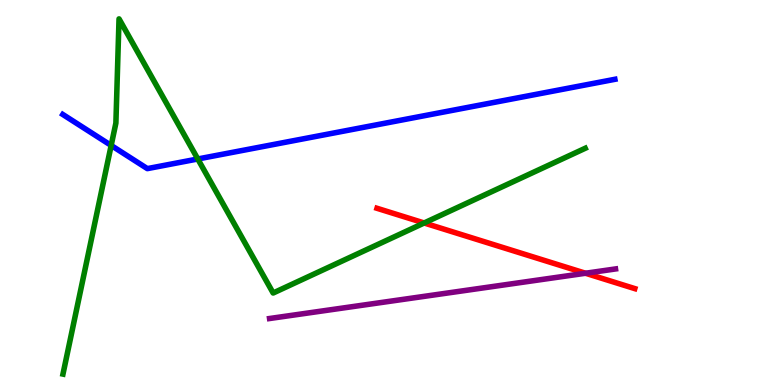[{'lines': ['blue', 'red'], 'intersections': []}, {'lines': ['green', 'red'], 'intersections': [{'x': 5.47, 'y': 4.21}]}, {'lines': ['purple', 'red'], 'intersections': [{'x': 7.55, 'y': 2.9}]}, {'lines': ['blue', 'green'], 'intersections': [{'x': 1.43, 'y': 6.22}, {'x': 2.55, 'y': 5.87}]}, {'lines': ['blue', 'purple'], 'intersections': []}, {'lines': ['green', 'purple'], 'intersections': []}]